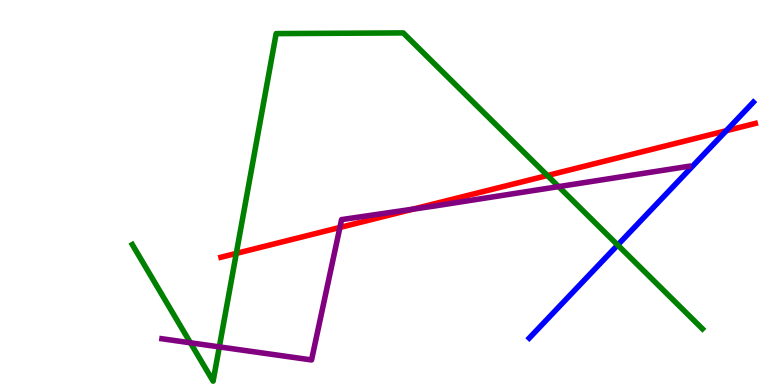[{'lines': ['blue', 'red'], 'intersections': [{'x': 9.37, 'y': 6.6}]}, {'lines': ['green', 'red'], 'intersections': [{'x': 3.05, 'y': 3.42}, {'x': 7.06, 'y': 5.44}]}, {'lines': ['purple', 'red'], 'intersections': [{'x': 4.39, 'y': 4.09}, {'x': 5.33, 'y': 4.57}]}, {'lines': ['blue', 'green'], 'intersections': [{'x': 7.97, 'y': 3.64}]}, {'lines': ['blue', 'purple'], 'intersections': []}, {'lines': ['green', 'purple'], 'intersections': [{'x': 2.46, 'y': 1.1}, {'x': 2.83, 'y': 0.99}, {'x': 7.21, 'y': 5.15}]}]